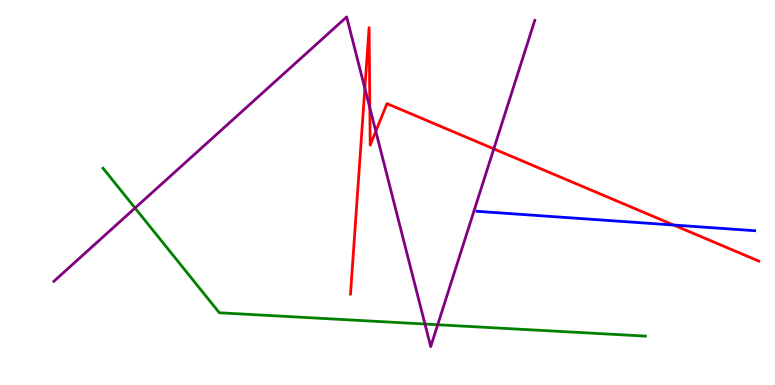[{'lines': ['blue', 'red'], 'intersections': [{'x': 8.69, 'y': 4.15}]}, {'lines': ['green', 'red'], 'intersections': []}, {'lines': ['purple', 'red'], 'intersections': [{'x': 4.71, 'y': 7.71}, {'x': 4.77, 'y': 7.2}, {'x': 4.85, 'y': 6.59}, {'x': 6.37, 'y': 6.13}]}, {'lines': ['blue', 'green'], 'intersections': []}, {'lines': ['blue', 'purple'], 'intersections': []}, {'lines': ['green', 'purple'], 'intersections': [{'x': 1.74, 'y': 4.6}, {'x': 5.48, 'y': 1.58}, {'x': 5.65, 'y': 1.57}]}]